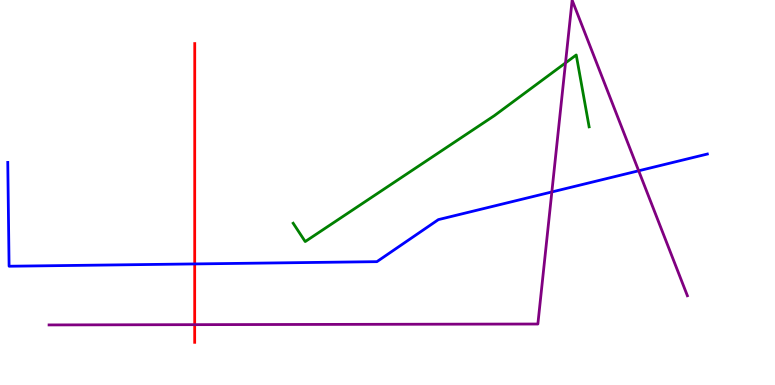[{'lines': ['blue', 'red'], 'intersections': [{'x': 2.51, 'y': 3.14}]}, {'lines': ['green', 'red'], 'intersections': []}, {'lines': ['purple', 'red'], 'intersections': [{'x': 2.51, 'y': 1.57}]}, {'lines': ['blue', 'green'], 'intersections': []}, {'lines': ['blue', 'purple'], 'intersections': [{'x': 7.12, 'y': 5.01}, {'x': 8.24, 'y': 5.56}]}, {'lines': ['green', 'purple'], 'intersections': [{'x': 7.3, 'y': 8.37}]}]